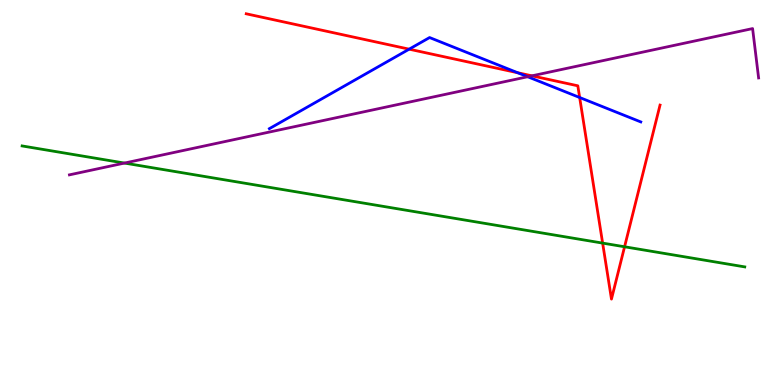[{'lines': ['blue', 'red'], 'intersections': [{'x': 5.28, 'y': 8.72}, {'x': 6.68, 'y': 8.11}, {'x': 7.48, 'y': 7.47}]}, {'lines': ['green', 'red'], 'intersections': [{'x': 7.78, 'y': 3.69}, {'x': 8.06, 'y': 3.59}]}, {'lines': ['purple', 'red'], 'intersections': [{'x': 6.86, 'y': 8.03}]}, {'lines': ['blue', 'green'], 'intersections': []}, {'lines': ['blue', 'purple'], 'intersections': [{'x': 6.81, 'y': 8.01}]}, {'lines': ['green', 'purple'], 'intersections': [{'x': 1.61, 'y': 5.76}]}]